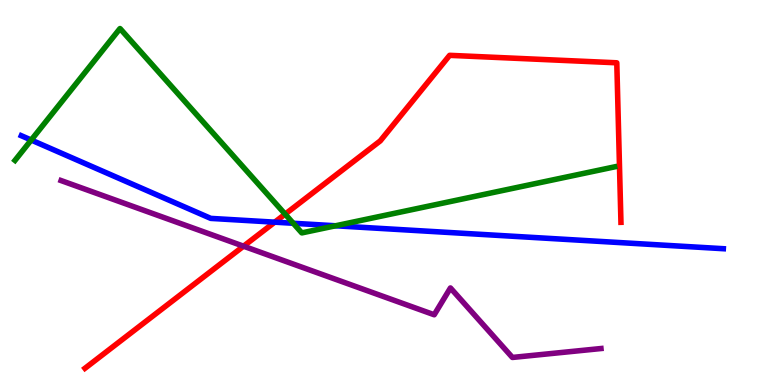[{'lines': ['blue', 'red'], 'intersections': [{'x': 3.54, 'y': 4.23}]}, {'lines': ['green', 'red'], 'intersections': [{'x': 3.68, 'y': 4.44}]}, {'lines': ['purple', 'red'], 'intersections': [{'x': 3.14, 'y': 3.61}]}, {'lines': ['blue', 'green'], 'intersections': [{'x': 0.403, 'y': 6.36}, {'x': 3.78, 'y': 4.2}, {'x': 4.33, 'y': 4.14}]}, {'lines': ['blue', 'purple'], 'intersections': []}, {'lines': ['green', 'purple'], 'intersections': []}]